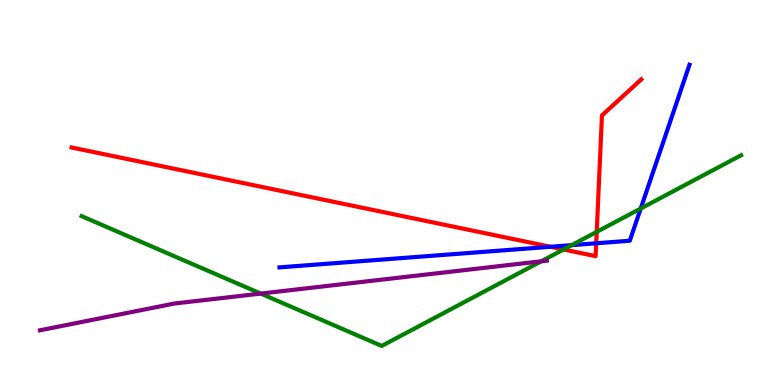[{'lines': ['blue', 'red'], 'intersections': [{'x': 7.1, 'y': 3.59}, {'x': 7.69, 'y': 3.68}]}, {'lines': ['green', 'red'], 'intersections': [{'x': 7.27, 'y': 3.52}, {'x': 7.7, 'y': 3.98}]}, {'lines': ['purple', 'red'], 'intersections': []}, {'lines': ['blue', 'green'], 'intersections': [{'x': 7.38, 'y': 3.63}, {'x': 8.27, 'y': 4.58}]}, {'lines': ['blue', 'purple'], 'intersections': []}, {'lines': ['green', 'purple'], 'intersections': [{'x': 3.36, 'y': 2.37}, {'x': 6.98, 'y': 3.21}]}]